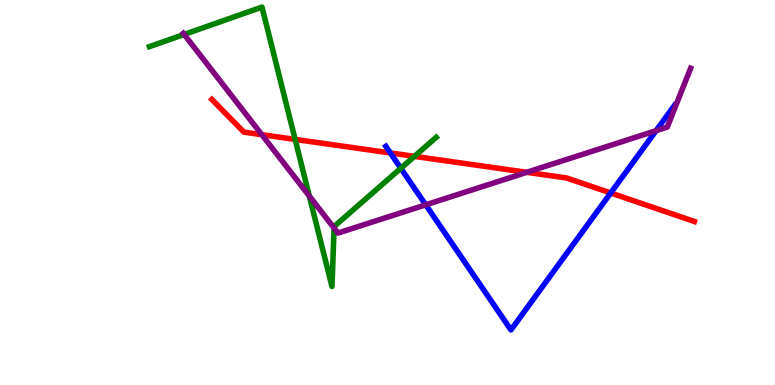[{'lines': ['blue', 'red'], 'intersections': [{'x': 5.04, 'y': 6.03}, {'x': 7.88, 'y': 4.99}]}, {'lines': ['green', 'red'], 'intersections': [{'x': 3.81, 'y': 6.38}, {'x': 5.35, 'y': 5.94}]}, {'lines': ['purple', 'red'], 'intersections': [{'x': 3.38, 'y': 6.5}, {'x': 6.8, 'y': 5.52}]}, {'lines': ['blue', 'green'], 'intersections': [{'x': 5.17, 'y': 5.63}]}, {'lines': ['blue', 'purple'], 'intersections': [{'x': 5.49, 'y': 4.68}, {'x': 8.47, 'y': 6.6}]}, {'lines': ['green', 'purple'], 'intersections': [{'x': 2.38, 'y': 9.11}, {'x': 3.99, 'y': 4.91}, {'x': 4.31, 'y': 4.08}]}]